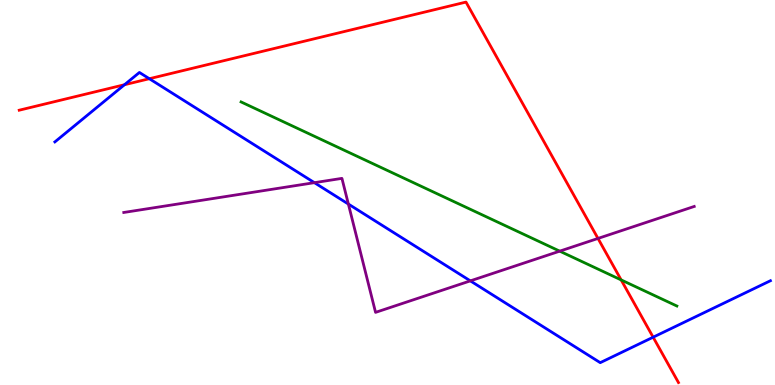[{'lines': ['blue', 'red'], 'intersections': [{'x': 1.61, 'y': 7.8}, {'x': 1.93, 'y': 7.96}, {'x': 8.43, 'y': 1.24}]}, {'lines': ['green', 'red'], 'intersections': [{'x': 8.01, 'y': 2.73}]}, {'lines': ['purple', 'red'], 'intersections': [{'x': 7.72, 'y': 3.81}]}, {'lines': ['blue', 'green'], 'intersections': []}, {'lines': ['blue', 'purple'], 'intersections': [{'x': 4.06, 'y': 5.26}, {'x': 4.5, 'y': 4.7}, {'x': 6.07, 'y': 2.7}]}, {'lines': ['green', 'purple'], 'intersections': [{'x': 7.22, 'y': 3.48}]}]